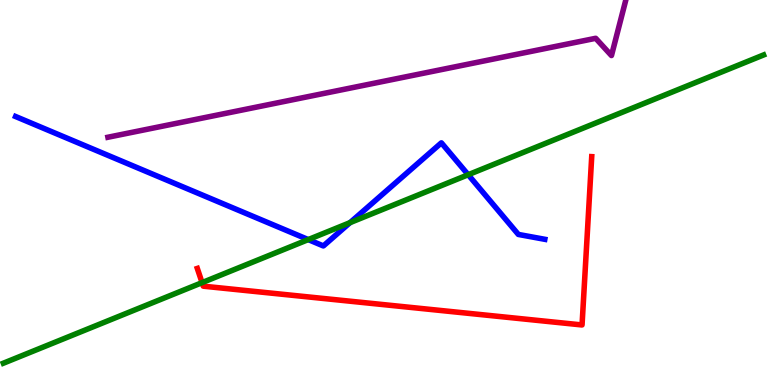[{'lines': ['blue', 'red'], 'intersections': []}, {'lines': ['green', 'red'], 'intersections': [{'x': 2.61, 'y': 2.66}]}, {'lines': ['purple', 'red'], 'intersections': []}, {'lines': ['blue', 'green'], 'intersections': [{'x': 3.98, 'y': 3.78}, {'x': 4.52, 'y': 4.22}, {'x': 6.04, 'y': 5.46}]}, {'lines': ['blue', 'purple'], 'intersections': []}, {'lines': ['green', 'purple'], 'intersections': []}]